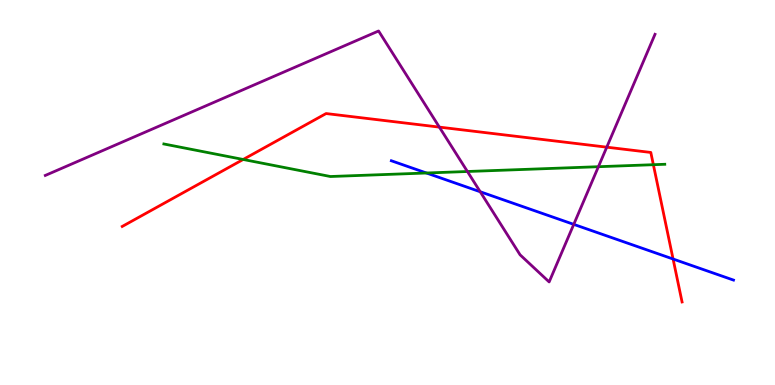[{'lines': ['blue', 'red'], 'intersections': [{'x': 8.68, 'y': 3.27}]}, {'lines': ['green', 'red'], 'intersections': [{'x': 3.14, 'y': 5.86}, {'x': 8.43, 'y': 5.72}]}, {'lines': ['purple', 'red'], 'intersections': [{'x': 5.67, 'y': 6.7}, {'x': 7.83, 'y': 6.18}]}, {'lines': ['blue', 'green'], 'intersections': [{'x': 5.5, 'y': 5.51}]}, {'lines': ['blue', 'purple'], 'intersections': [{'x': 6.2, 'y': 5.02}, {'x': 7.4, 'y': 4.17}]}, {'lines': ['green', 'purple'], 'intersections': [{'x': 6.03, 'y': 5.55}, {'x': 7.72, 'y': 5.67}]}]